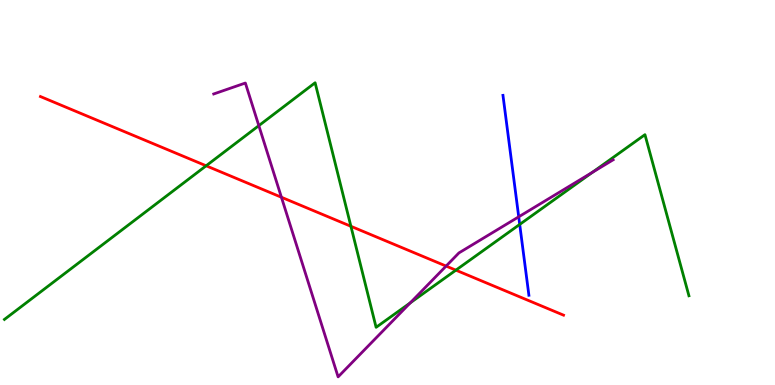[{'lines': ['blue', 'red'], 'intersections': []}, {'lines': ['green', 'red'], 'intersections': [{'x': 2.66, 'y': 5.69}, {'x': 4.53, 'y': 4.12}, {'x': 5.88, 'y': 2.98}]}, {'lines': ['purple', 'red'], 'intersections': [{'x': 3.63, 'y': 4.88}, {'x': 5.76, 'y': 3.09}]}, {'lines': ['blue', 'green'], 'intersections': [{'x': 6.71, 'y': 4.17}]}, {'lines': ['blue', 'purple'], 'intersections': [{'x': 6.69, 'y': 4.37}]}, {'lines': ['green', 'purple'], 'intersections': [{'x': 3.34, 'y': 6.74}, {'x': 5.29, 'y': 2.13}, {'x': 7.65, 'y': 5.53}]}]